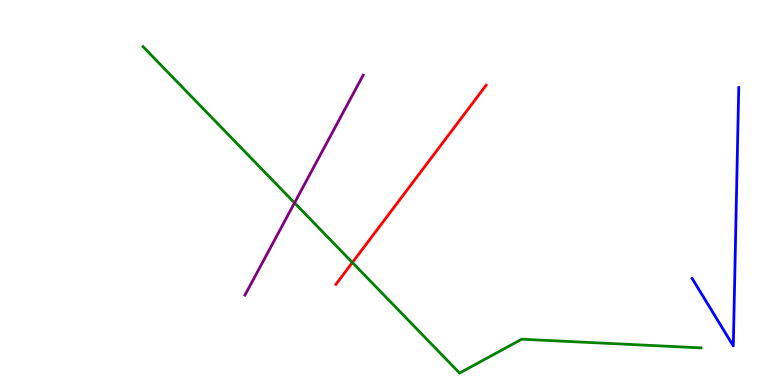[{'lines': ['blue', 'red'], 'intersections': []}, {'lines': ['green', 'red'], 'intersections': [{'x': 4.55, 'y': 3.18}]}, {'lines': ['purple', 'red'], 'intersections': []}, {'lines': ['blue', 'green'], 'intersections': []}, {'lines': ['blue', 'purple'], 'intersections': []}, {'lines': ['green', 'purple'], 'intersections': [{'x': 3.8, 'y': 4.73}]}]